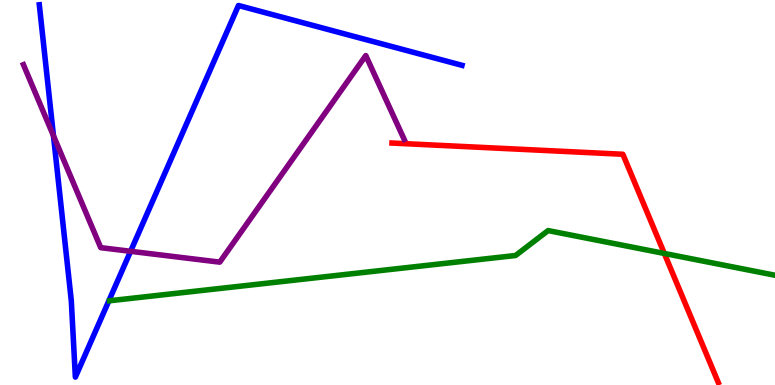[{'lines': ['blue', 'red'], 'intersections': []}, {'lines': ['green', 'red'], 'intersections': [{'x': 8.57, 'y': 3.42}]}, {'lines': ['purple', 'red'], 'intersections': []}, {'lines': ['blue', 'green'], 'intersections': []}, {'lines': ['blue', 'purple'], 'intersections': [{'x': 0.69, 'y': 6.47}, {'x': 1.68, 'y': 3.47}]}, {'lines': ['green', 'purple'], 'intersections': []}]